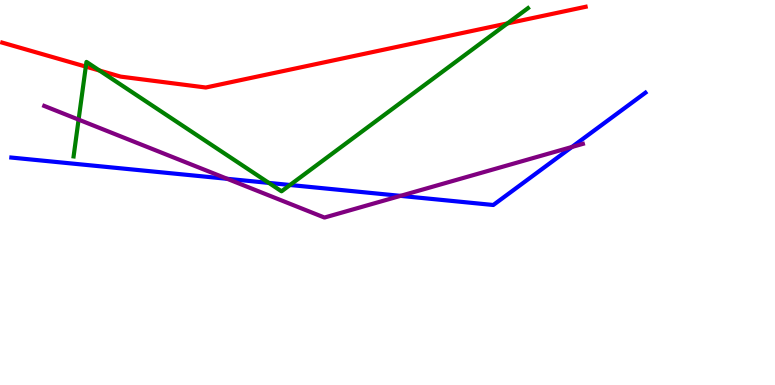[{'lines': ['blue', 'red'], 'intersections': []}, {'lines': ['green', 'red'], 'intersections': [{'x': 1.11, 'y': 8.27}, {'x': 1.28, 'y': 8.17}, {'x': 6.55, 'y': 9.39}]}, {'lines': ['purple', 'red'], 'intersections': []}, {'lines': ['blue', 'green'], 'intersections': [{'x': 3.47, 'y': 5.25}, {'x': 3.74, 'y': 5.2}]}, {'lines': ['blue', 'purple'], 'intersections': [{'x': 2.93, 'y': 5.36}, {'x': 5.17, 'y': 4.91}, {'x': 7.38, 'y': 6.18}]}, {'lines': ['green', 'purple'], 'intersections': [{'x': 1.01, 'y': 6.89}]}]